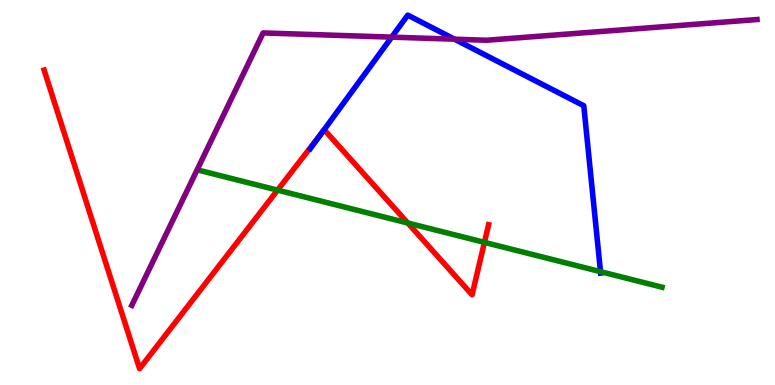[{'lines': ['blue', 'red'], 'intersections': [{'x': 4.16, 'y': 6.56}]}, {'lines': ['green', 'red'], 'intersections': [{'x': 3.58, 'y': 5.06}, {'x': 5.26, 'y': 4.21}, {'x': 6.25, 'y': 3.71}]}, {'lines': ['purple', 'red'], 'intersections': []}, {'lines': ['blue', 'green'], 'intersections': [{'x': 7.75, 'y': 2.94}]}, {'lines': ['blue', 'purple'], 'intersections': [{'x': 5.05, 'y': 9.04}, {'x': 5.86, 'y': 8.98}]}, {'lines': ['green', 'purple'], 'intersections': []}]